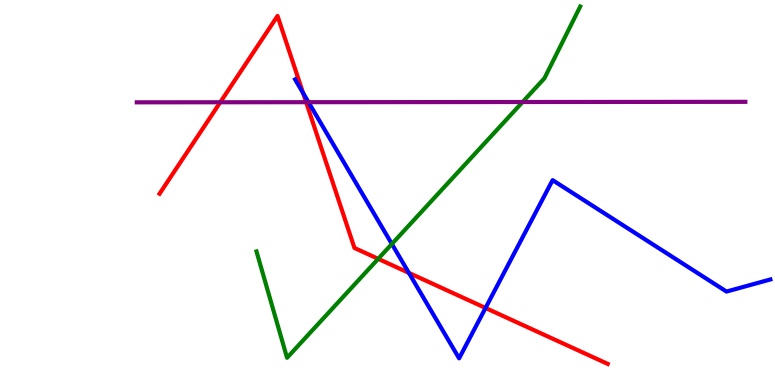[{'lines': ['blue', 'red'], 'intersections': [{'x': 3.91, 'y': 7.58}, {'x': 5.28, 'y': 2.91}, {'x': 6.26, 'y': 2.0}]}, {'lines': ['green', 'red'], 'intersections': [{'x': 4.88, 'y': 3.28}]}, {'lines': ['purple', 'red'], 'intersections': [{'x': 2.84, 'y': 7.34}, {'x': 3.95, 'y': 7.35}]}, {'lines': ['blue', 'green'], 'intersections': [{'x': 5.06, 'y': 3.66}]}, {'lines': ['blue', 'purple'], 'intersections': [{'x': 3.98, 'y': 7.35}]}, {'lines': ['green', 'purple'], 'intersections': [{'x': 6.74, 'y': 7.35}]}]